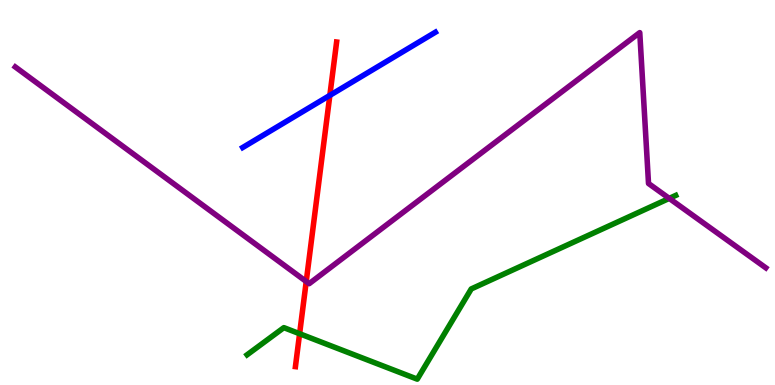[{'lines': ['blue', 'red'], 'intersections': [{'x': 4.26, 'y': 7.52}]}, {'lines': ['green', 'red'], 'intersections': [{'x': 3.87, 'y': 1.33}]}, {'lines': ['purple', 'red'], 'intersections': [{'x': 3.95, 'y': 2.69}]}, {'lines': ['blue', 'green'], 'intersections': []}, {'lines': ['blue', 'purple'], 'intersections': []}, {'lines': ['green', 'purple'], 'intersections': [{'x': 8.64, 'y': 4.85}]}]